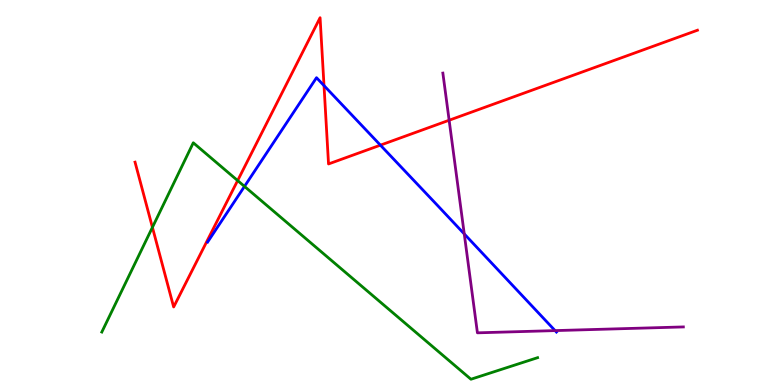[{'lines': ['blue', 'red'], 'intersections': [{'x': 4.18, 'y': 7.78}, {'x': 4.91, 'y': 6.23}]}, {'lines': ['green', 'red'], 'intersections': [{'x': 1.97, 'y': 4.1}, {'x': 3.07, 'y': 5.31}]}, {'lines': ['purple', 'red'], 'intersections': [{'x': 5.8, 'y': 6.88}]}, {'lines': ['blue', 'green'], 'intersections': [{'x': 3.15, 'y': 5.16}]}, {'lines': ['blue', 'purple'], 'intersections': [{'x': 5.99, 'y': 3.92}, {'x': 7.16, 'y': 1.41}]}, {'lines': ['green', 'purple'], 'intersections': []}]